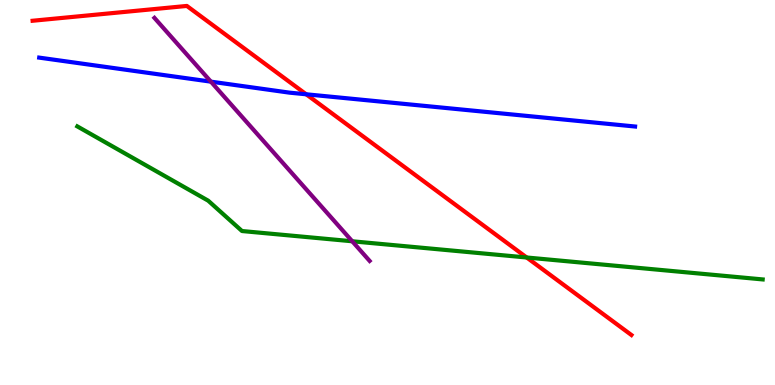[{'lines': ['blue', 'red'], 'intersections': [{'x': 3.95, 'y': 7.55}]}, {'lines': ['green', 'red'], 'intersections': [{'x': 6.8, 'y': 3.31}]}, {'lines': ['purple', 'red'], 'intersections': []}, {'lines': ['blue', 'green'], 'intersections': []}, {'lines': ['blue', 'purple'], 'intersections': [{'x': 2.72, 'y': 7.88}]}, {'lines': ['green', 'purple'], 'intersections': [{'x': 4.55, 'y': 3.73}]}]